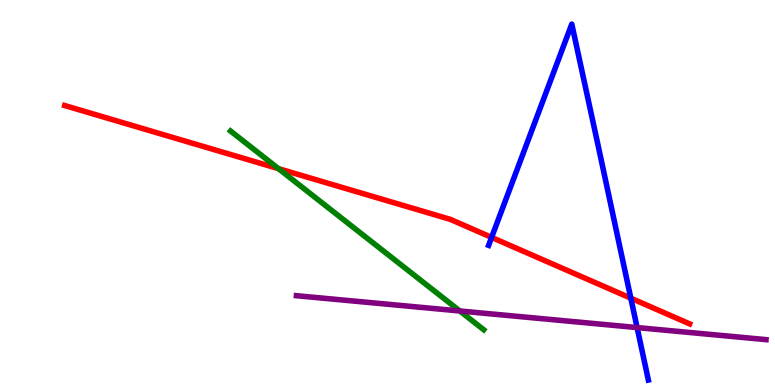[{'lines': ['blue', 'red'], 'intersections': [{'x': 6.34, 'y': 3.83}, {'x': 8.14, 'y': 2.26}]}, {'lines': ['green', 'red'], 'intersections': [{'x': 3.59, 'y': 5.62}]}, {'lines': ['purple', 'red'], 'intersections': []}, {'lines': ['blue', 'green'], 'intersections': []}, {'lines': ['blue', 'purple'], 'intersections': [{'x': 8.22, 'y': 1.49}]}, {'lines': ['green', 'purple'], 'intersections': [{'x': 5.93, 'y': 1.92}]}]